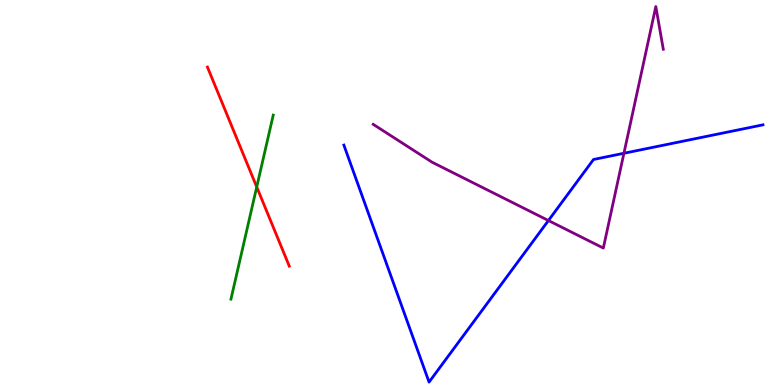[{'lines': ['blue', 'red'], 'intersections': []}, {'lines': ['green', 'red'], 'intersections': [{'x': 3.31, 'y': 5.14}]}, {'lines': ['purple', 'red'], 'intersections': []}, {'lines': ['blue', 'green'], 'intersections': []}, {'lines': ['blue', 'purple'], 'intersections': [{'x': 7.08, 'y': 4.27}, {'x': 8.05, 'y': 6.02}]}, {'lines': ['green', 'purple'], 'intersections': []}]